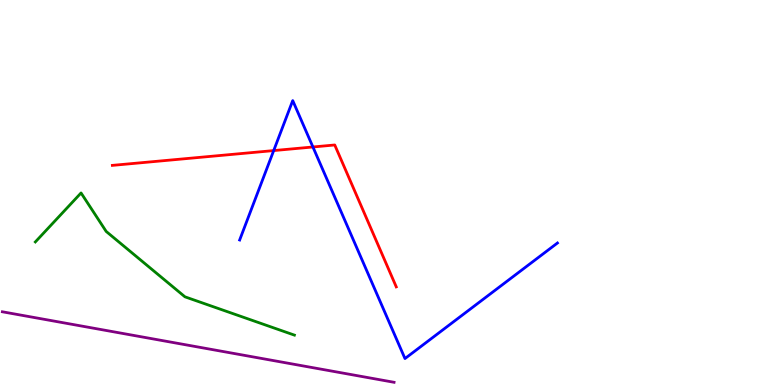[{'lines': ['blue', 'red'], 'intersections': [{'x': 3.53, 'y': 6.09}, {'x': 4.04, 'y': 6.18}]}, {'lines': ['green', 'red'], 'intersections': []}, {'lines': ['purple', 'red'], 'intersections': []}, {'lines': ['blue', 'green'], 'intersections': []}, {'lines': ['blue', 'purple'], 'intersections': []}, {'lines': ['green', 'purple'], 'intersections': []}]